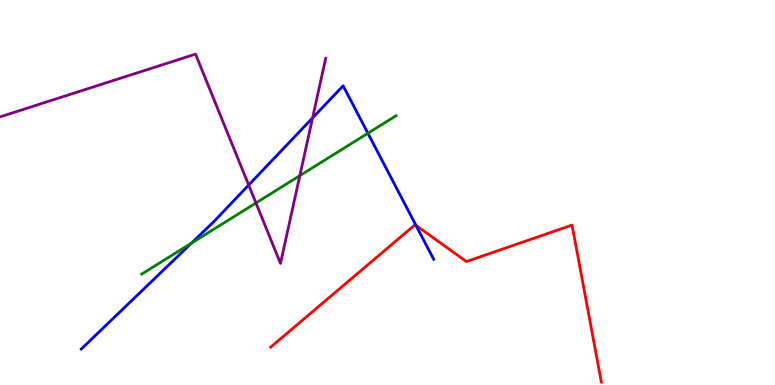[{'lines': ['blue', 'red'], 'intersections': [{'x': 5.37, 'y': 4.15}]}, {'lines': ['green', 'red'], 'intersections': []}, {'lines': ['purple', 'red'], 'intersections': []}, {'lines': ['blue', 'green'], 'intersections': [{'x': 2.47, 'y': 3.69}, {'x': 4.75, 'y': 6.54}]}, {'lines': ['blue', 'purple'], 'intersections': [{'x': 3.21, 'y': 5.19}, {'x': 4.03, 'y': 6.94}]}, {'lines': ['green', 'purple'], 'intersections': [{'x': 3.3, 'y': 4.73}, {'x': 3.87, 'y': 5.44}]}]